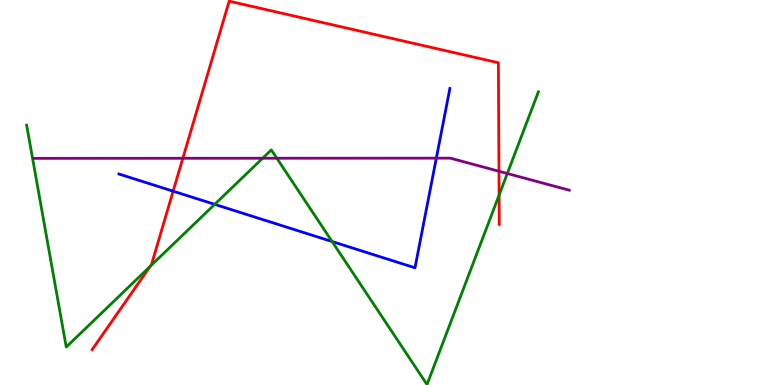[{'lines': ['blue', 'red'], 'intersections': [{'x': 2.23, 'y': 5.03}]}, {'lines': ['green', 'red'], 'intersections': [{'x': 1.94, 'y': 3.08}, {'x': 6.44, 'y': 4.93}]}, {'lines': ['purple', 'red'], 'intersections': [{'x': 2.36, 'y': 5.89}, {'x': 6.44, 'y': 5.55}]}, {'lines': ['blue', 'green'], 'intersections': [{'x': 2.77, 'y': 4.69}, {'x': 4.29, 'y': 3.73}]}, {'lines': ['blue', 'purple'], 'intersections': [{'x': 5.63, 'y': 5.89}]}, {'lines': ['green', 'purple'], 'intersections': [{'x': 3.39, 'y': 5.89}, {'x': 3.57, 'y': 5.89}, {'x': 6.55, 'y': 5.49}]}]